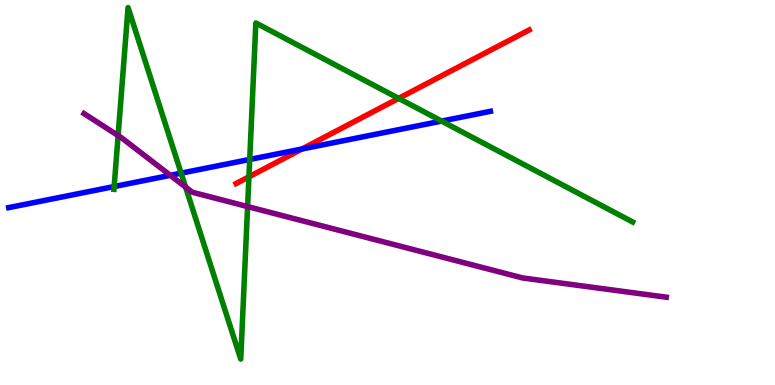[{'lines': ['blue', 'red'], 'intersections': [{'x': 3.9, 'y': 6.13}]}, {'lines': ['green', 'red'], 'intersections': [{'x': 3.21, 'y': 5.41}, {'x': 5.14, 'y': 7.44}]}, {'lines': ['purple', 'red'], 'intersections': []}, {'lines': ['blue', 'green'], 'intersections': [{'x': 1.47, 'y': 5.15}, {'x': 2.34, 'y': 5.5}, {'x': 3.22, 'y': 5.86}, {'x': 5.7, 'y': 6.85}]}, {'lines': ['blue', 'purple'], 'intersections': [{'x': 2.2, 'y': 5.45}]}, {'lines': ['green', 'purple'], 'intersections': [{'x': 1.52, 'y': 6.48}, {'x': 2.39, 'y': 5.14}, {'x': 3.19, 'y': 4.63}]}]